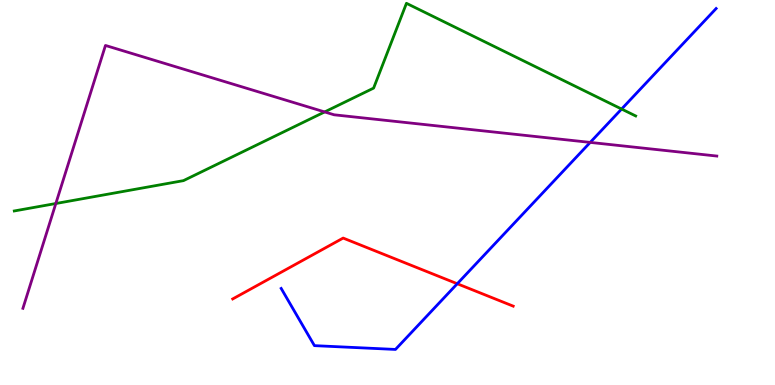[{'lines': ['blue', 'red'], 'intersections': [{'x': 5.9, 'y': 2.63}]}, {'lines': ['green', 'red'], 'intersections': []}, {'lines': ['purple', 'red'], 'intersections': []}, {'lines': ['blue', 'green'], 'intersections': [{'x': 8.02, 'y': 7.17}]}, {'lines': ['blue', 'purple'], 'intersections': [{'x': 7.62, 'y': 6.3}]}, {'lines': ['green', 'purple'], 'intersections': [{'x': 0.72, 'y': 4.71}, {'x': 4.19, 'y': 7.09}]}]